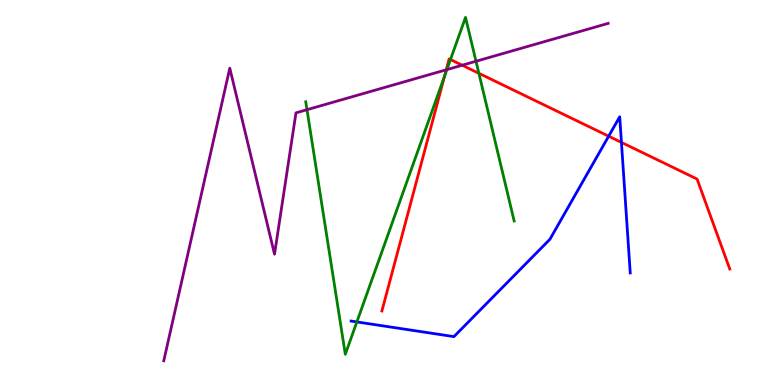[{'lines': ['blue', 'red'], 'intersections': [{'x': 7.85, 'y': 6.46}, {'x': 8.02, 'y': 6.3}]}, {'lines': ['green', 'red'], 'intersections': [{'x': 5.74, 'y': 8.03}, {'x': 5.81, 'y': 8.45}, {'x': 6.18, 'y': 8.1}]}, {'lines': ['purple', 'red'], 'intersections': [{'x': 5.76, 'y': 8.19}, {'x': 5.96, 'y': 8.31}]}, {'lines': ['blue', 'green'], 'intersections': [{'x': 4.6, 'y': 1.64}]}, {'lines': ['blue', 'purple'], 'intersections': []}, {'lines': ['green', 'purple'], 'intersections': [{'x': 3.96, 'y': 7.15}, {'x': 5.77, 'y': 8.19}, {'x': 6.14, 'y': 8.41}]}]